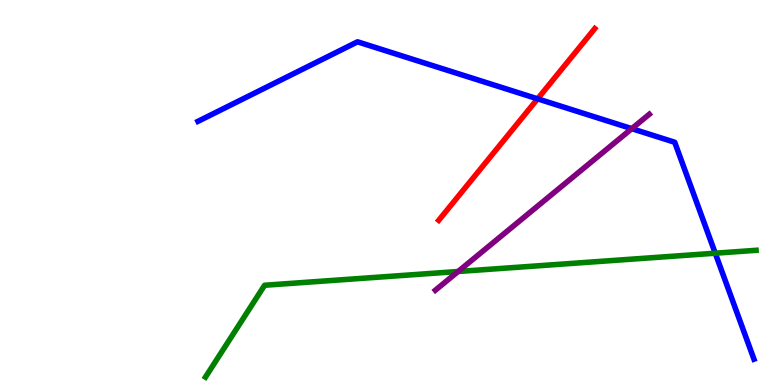[{'lines': ['blue', 'red'], 'intersections': [{'x': 6.94, 'y': 7.43}]}, {'lines': ['green', 'red'], 'intersections': []}, {'lines': ['purple', 'red'], 'intersections': []}, {'lines': ['blue', 'green'], 'intersections': [{'x': 9.23, 'y': 3.42}]}, {'lines': ['blue', 'purple'], 'intersections': [{'x': 8.15, 'y': 6.66}]}, {'lines': ['green', 'purple'], 'intersections': [{'x': 5.91, 'y': 2.95}]}]